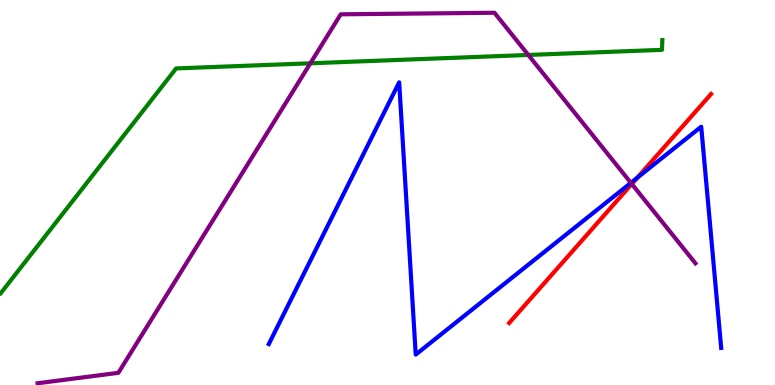[{'lines': ['blue', 'red'], 'intersections': [{'x': 8.22, 'y': 5.38}]}, {'lines': ['green', 'red'], 'intersections': []}, {'lines': ['purple', 'red'], 'intersections': [{'x': 8.15, 'y': 5.22}]}, {'lines': ['blue', 'green'], 'intersections': []}, {'lines': ['blue', 'purple'], 'intersections': [{'x': 8.14, 'y': 5.25}]}, {'lines': ['green', 'purple'], 'intersections': [{'x': 4.0, 'y': 8.36}, {'x': 6.82, 'y': 8.57}]}]